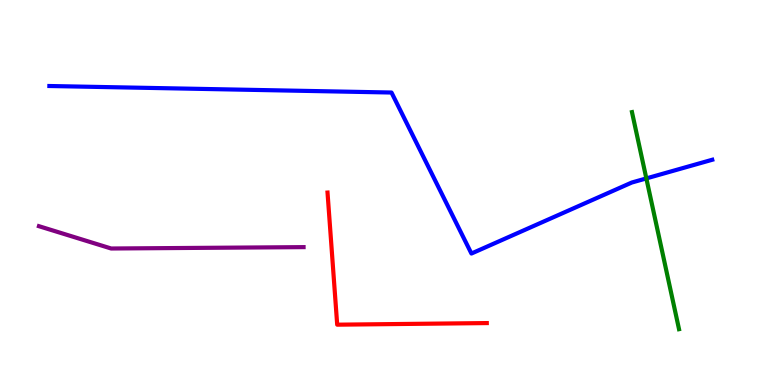[{'lines': ['blue', 'red'], 'intersections': []}, {'lines': ['green', 'red'], 'intersections': []}, {'lines': ['purple', 'red'], 'intersections': []}, {'lines': ['blue', 'green'], 'intersections': [{'x': 8.34, 'y': 5.37}]}, {'lines': ['blue', 'purple'], 'intersections': []}, {'lines': ['green', 'purple'], 'intersections': []}]